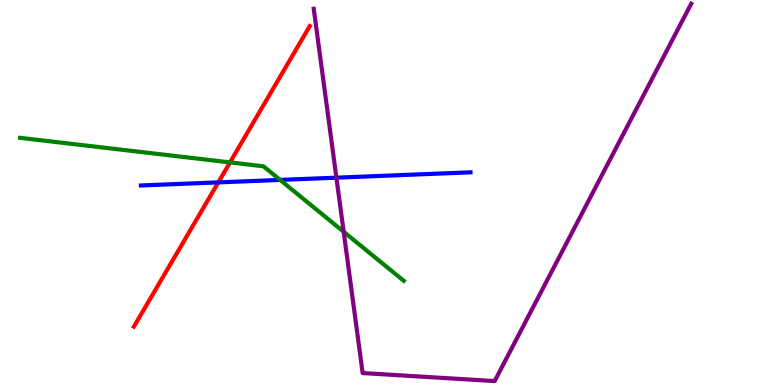[{'lines': ['blue', 'red'], 'intersections': [{'x': 2.82, 'y': 5.26}]}, {'lines': ['green', 'red'], 'intersections': [{'x': 2.97, 'y': 5.78}]}, {'lines': ['purple', 'red'], 'intersections': []}, {'lines': ['blue', 'green'], 'intersections': [{'x': 3.61, 'y': 5.33}]}, {'lines': ['blue', 'purple'], 'intersections': [{'x': 4.34, 'y': 5.39}]}, {'lines': ['green', 'purple'], 'intersections': [{'x': 4.43, 'y': 3.98}]}]